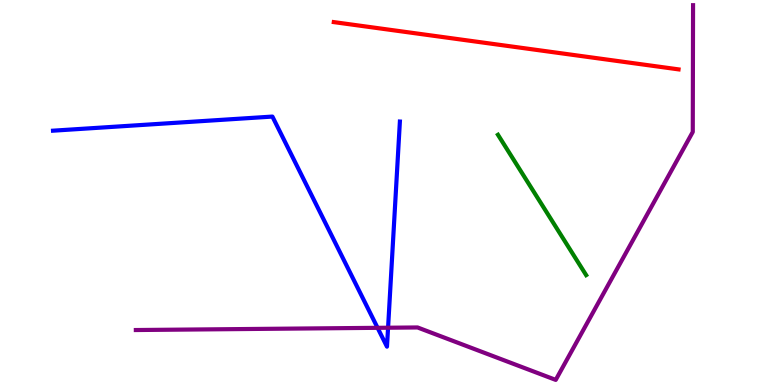[{'lines': ['blue', 'red'], 'intersections': []}, {'lines': ['green', 'red'], 'intersections': []}, {'lines': ['purple', 'red'], 'intersections': []}, {'lines': ['blue', 'green'], 'intersections': []}, {'lines': ['blue', 'purple'], 'intersections': [{'x': 4.87, 'y': 1.49}, {'x': 5.01, 'y': 1.49}]}, {'lines': ['green', 'purple'], 'intersections': []}]